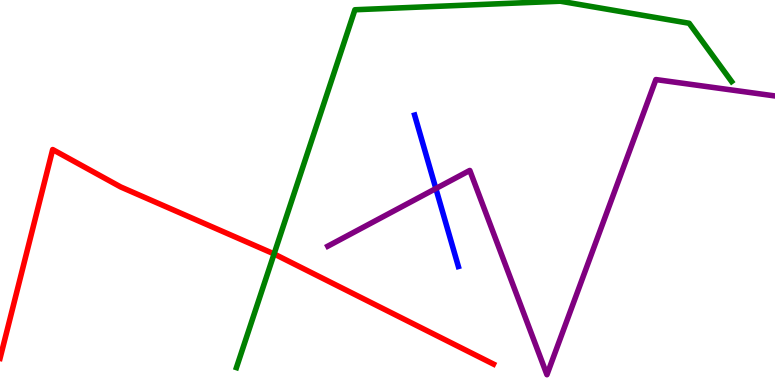[{'lines': ['blue', 'red'], 'intersections': []}, {'lines': ['green', 'red'], 'intersections': [{'x': 3.54, 'y': 3.4}]}, {'lines': ['purple', 'red'], 'intersections': []}, {'lines': ['blue', 'green'], 'intersections': []}, {'lines': ['blue', 'purple'], 'intersections': [{'x': 5.62, 'y': 5.1}]}, {'lines': ['green', 'purple'], 'intersections': []}]